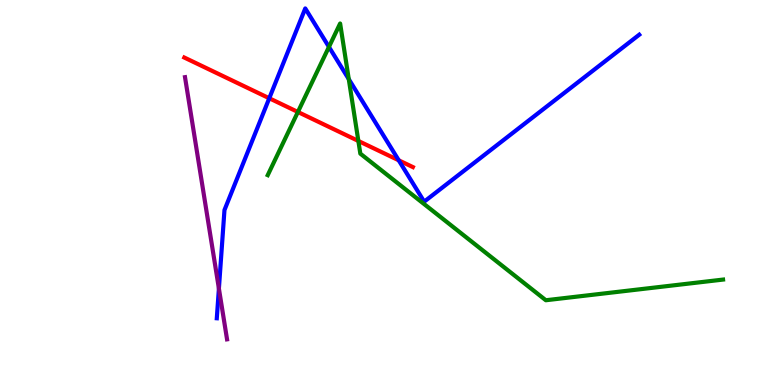[{'lines': ['blue', 'red'], 'intersections': [{'x': 3.47, 'y': 7.45}, {'x': 5.14, 'y': 5.84}]}, {'lines': ['green', 'red'], 'intersections': [{'x': 3.84, 'y': 7.09}, {'x': 4.62, 'y': 6.34}]}, {'lines': ['purple', 'red'], 'intersections': []}, {'lines': ['blue', 'green'], 'intersections': [{'x': 4.24, 'y': 8.78}, {'x': 4.5, 'y': 7.94}]}, {'lines': ['blue', 'purple'], 'intersections': [{'x': 2.82, 'y': 2.5}]}, {'lines': ['green', 'purple'], 'intersections': []}]